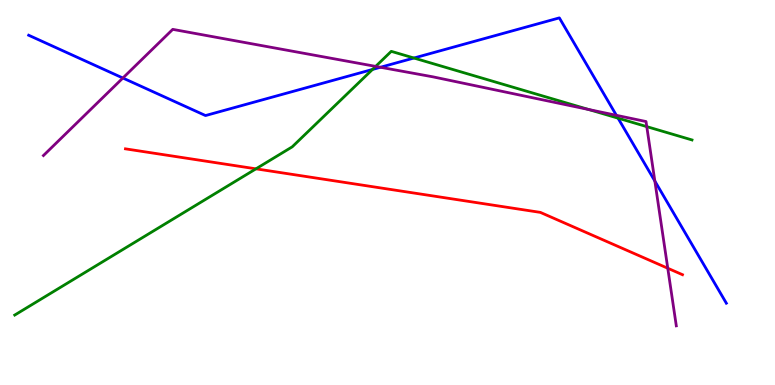[{'lines': ['blue', 'red'], 'intersections': []}, {'lines': ['green', 'red'], 'intersections': [{'x': 3.3, 'y': 5.61}]}, {'lines': ['purple', 'red'], 'intersections': [{'x': 8.62, 'y': 3.03}]}, {'lines': ['blue', 'green'], 'intersections': [{'x': 4.81, 'y': 8.2}, {'x': 5.34, 'y': 8.49}, {'x': 7.97, 'y': 6.93}]}, {'lines': ['blue', 'purple'], 'intersections': [{'x': 1.59, 'y': 7.97}, {'x': 4.91, 'y': 8.25}, {'x': 7.95, 'y': 7.0}, {'x': 8.45, 'y': 5.3}]}, {'lines': ['green', 'purple'], 'intersections': [{'x': 4.85, 'y': 8.28}, {'x': 7.6, 'y': 7.16}, {'x': 8.35, 'y': 6.71}]}]